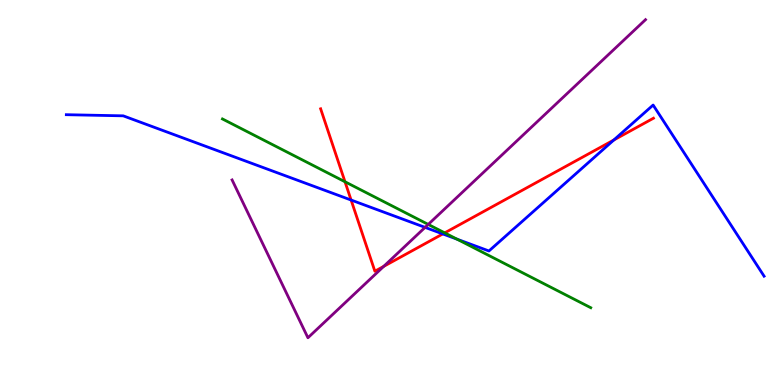[{'lines': ['blue', 'red'], 'intersections': [{'x': 4.53, 'y': 4.8}, {'x': 5.71, 'y': 3.92}, {'x': 7.92, 'y': 6.36}]}, {'lines': ['green', 'red'], 'intersections': [{'x': 4.45, 'y': 5.28}, {'x': 5.74, 'y': 3.95}]}, {'lines': ['purple', 'red'], 'intersections': [{'x': 4.95, 'y': 3.08}]}, {'lines': ['blue', 'green'], 'intersections': [{'x': 5.9, 'y': 3.79}]}, {'lines': ['blue', 'purple'], 'intersections': [{'x': 5.49, 'y': 4.09}]}, {'lines': ['green', 'purple'], 'intersections': [{'x': 5.53, 'y': 4.17}]}]